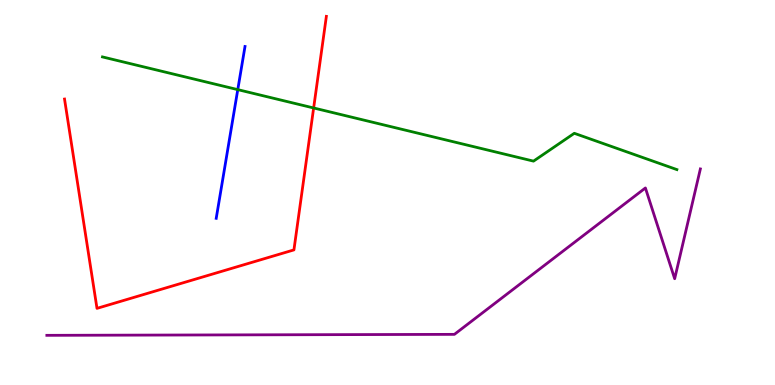[{'lines': ['blue', 'red'], 'intersections': []}, {'lines': ['green', 'red'], 'intersections': [{'x': 4.05, 'y': 7.2}]}, {'lines': ['purple', 'red'], 'intersections': []}, {'lines': ['blue', 'green'], 'intersections': [{'x': 3.07, 'y': 7.67}]}, {'lines': ['blue', 'purple'], 'intersections': []}, {'lines': ['green', 'purple'], 'intersections': []}]